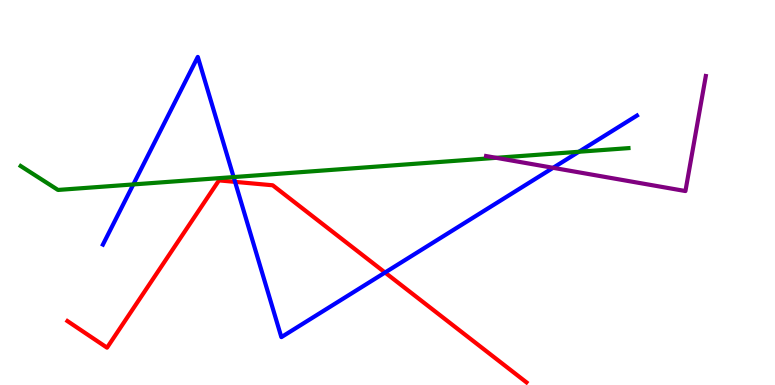[{'lines': ['blue', 'red'], 'intersections': [{'x': 3.03, 'y': 5.28}, {'x': 4.97, 'y': 2.92}]}, {'lines': ['green', 'red'], 'intersections': []}, {'lines': ['purple', 'red'], 'intersections': []}, {'lines': ['blue', 'green'], 'intersections': [{'x': 1.72, 'y': 5.21}, {'x': 3.01, 'y': 5.4}, {'x': 7.47, 'y': 6.06}]}, {'lines': ['blue', 'purple'], 'intersections': [{'x': 7.14, 'y': 5.64}]}, {'lines': ['green', 'purple'], 'intersections': [{'x': 6.4, 'y': 5.9}]}]